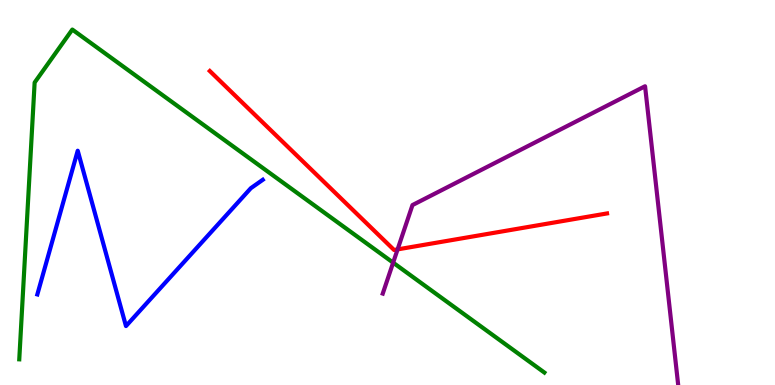[{'lines': ['blue', 'red'], 'intersections': []}, {'lines': ['green', 'red'], 'intersections': []}, {'lines': ['purple', 'red'], 'intersections': [{'x': 5.13, 'y': 3.52}]}, {'lines': ['blue', 'green'], 'intersections': []}, {'lines': ['blue', 'purple'], 'intersections': []}, {'lines': ['green', 'purple'], 'intersections': [{'x': 5.07, 'y': 3.18}]}]